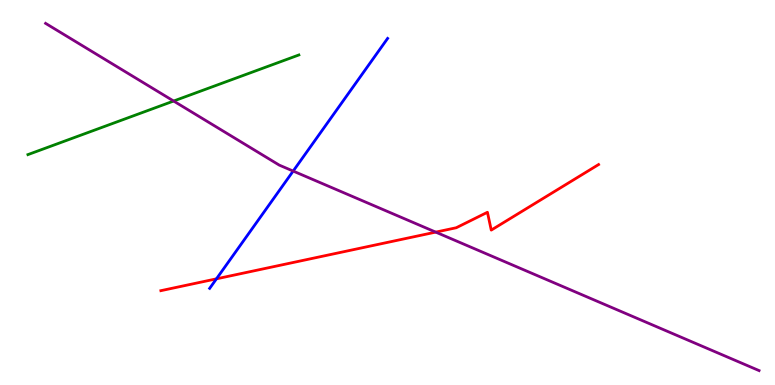[{'lines': ['blue', 'red'], 'intersections': [{'x': 2.79, 'y': 2.76}]}, {'lines': ['green', 'red'], 'intersections': []}, {'lines': ['purple', 'red'], 'intersections': [{'x': 5.62, 'y': 3.97}]}, {'lines': ['blue', 'green'], 'intersections': []}, {'lines': ['blue', 'purple'], 'intersections': [{'x': 3.78, 'y': 5.56}]}, {'lines': ['green', 'purple'], 'intersections': [{'x': 2.24, 'y': 7.38}]}]